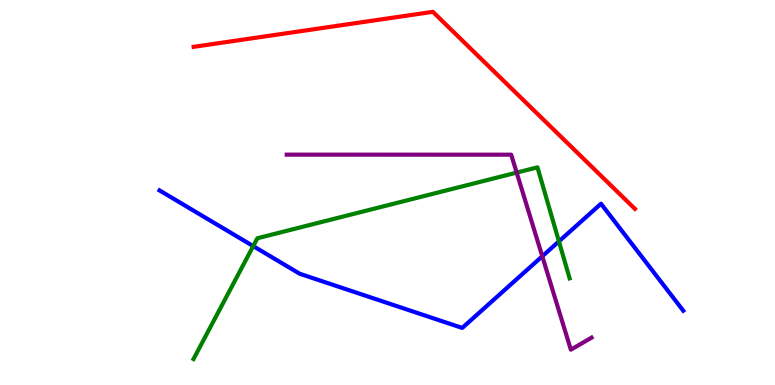[{'lines': ['blue', 'red'], 'intersections': []}, {'lines': ['green', 'red'], 'intersections': []}, {'lines': ['purple', 'red'], 'intersections': []}, {'lines': ['blue', 'green'], 'intersections': [{'x': 3.27, 'y': 3.61}, {'x': 7.21, 'y': 3.73}]}, {'lines': ['blue', 'purple'], 'intersections': [{'x': 7.0, 'y': 3.34}]}, {'lines': ['green', 'purple'], 'intersections': [{'x': 6.67, 'y': 5.52}]}]